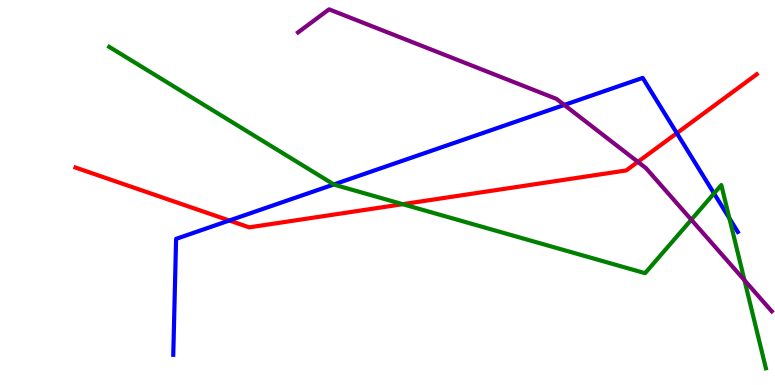[{'lines': ['blue', 'red'], 'intersections': [{'x': 2.96, 'y': 4.27}, {'x': 8.73, 'y': 6.54}]}, {'lines': ['green', 'red'], 'intersections': [{'x': 5.2, 'y': 4.7}]}, {'lines': ['purple', 'red'], 'intersections': [{'x': 8.23, 'y': 5.8}]}, {'lines': ['blue', 'green'], 'intersections': [{'x': 4.31, 'y': 5.21}, {'x': 9.21, 'y': 4.98}, {'x': 9.41, 'y': 4.33}]}, {'lines': ['blue', 'purple'], 'intersections': [{'x': 7.28, 'y': 7.27}]}, {'lines': ['green', 'purple'], 'intersections': [{'x': 8.92, 'y': 4.29}, {'x': 9.61, 'y': 2.72}]}]